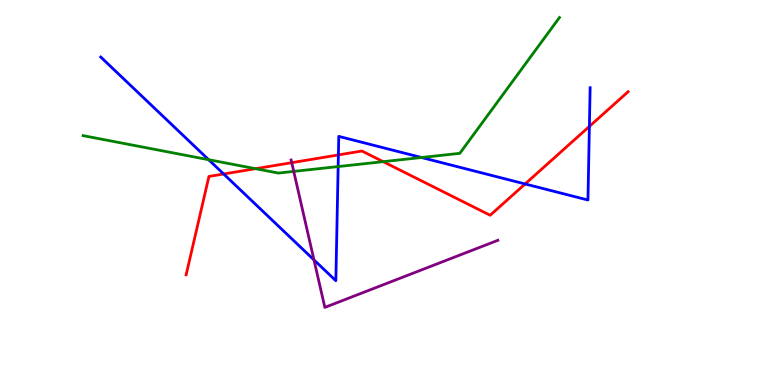[{'lines': ['blue', 'red'], 'intersections': [{'x': 2.89, 'y': 5.48}, {'x': 4.37, 'y': 5.98}, {'x': 6.78, 'y': 5.22}, {'x': 7.61, 'y': 6.72}]}, {'lines': ['green', 'red'], 'intersections': [{'x': 3.3, 'y': 5.62}, {'x': 4.94, 'y': 5.8}]}, {'lines': ['purple', 'red'], 'intersections': [{'x': 3.76, 'y': 5.77}]}, {'lines': ['blue', 'green'], 'intersections': [{'x': 2.69, 'y': 5.85}, {'x': 4.36, 'y': 5.67}, {'x': 5.44, 'y': 5.91}]}, {'lines': ['blue', 'purple'], 'intersections': [{'x': 4.05, 'y': 3.25}]}, {'lines': ['green', 'purple'], 'intersections': [{'x': 3.79, 'y': 5.55}]}]